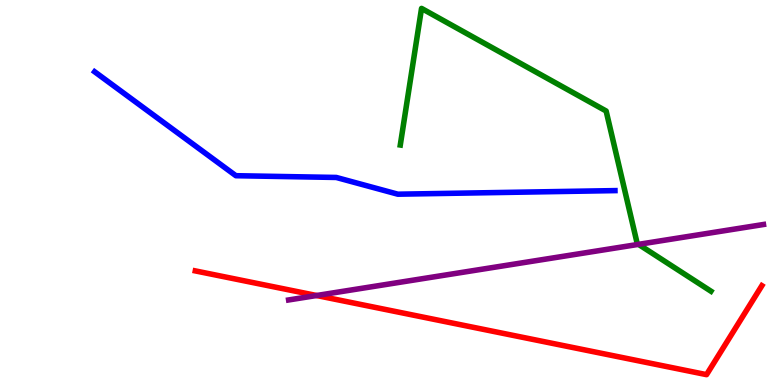[{'lines': ['blue', 'red'], 'intersections': []}, {'lines': ['green', 'red'], 'intersections': []}, {'lines': ['purple', 'red'], 'intersections': [{'x': 4.09, 'y': 2.32}]}, {'lines': ['blue', 'green'], 'intersections': []}, {'lines': ['blue', 'purple'], 'intersections': []}, {'lines': ['green', 'purple'], 'intersections': [{'x': 8.24, 'y': 3.65}]}]